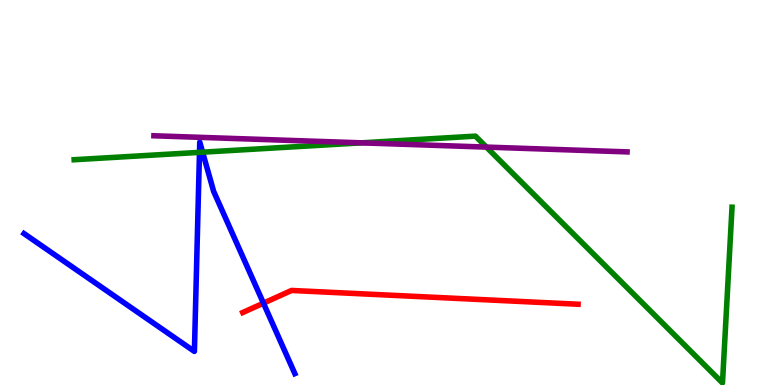[{'lines': ['blue', 'red'], 'intersections': [{'x': 3.4, 'y': 2.13}]}, {'lines': ['green', 'red'], 'intersections': []}, {'lines': ['purple', 'red'], 'intersections': []}, {'lines': ['blue', 'green'], 'intersections': [{'x': 2.57, 'y': 6.04}, {'x': 2.61, 'y': 6.05}]}, {'lines': ['blue', 'purple'], 'intersections': []}, {'lines': ['green', 'purple'], 'intersections': [{'x': 4.66, 'y': 6.29}, {'x': 6.28, 'y': 6.18}]}]